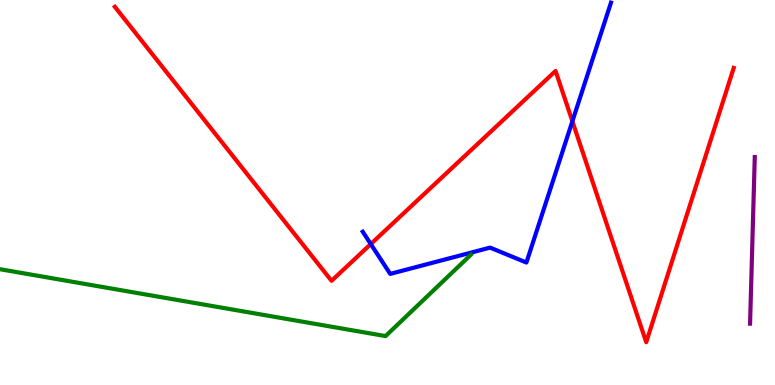[{'lines': ['blue', 'red'], 'intersections': [{'x': 4.78, 'y': 3.66}, {'x': 7.39, 'y': 6.85}]}, {'lines': ['green', 'red'], 'intersections': []}, {'lines': ['purple', 'red'], 'intersections': []}, {'lines': ['blue', 'green'], 'intersections': []}, {'lines': ['blue', 'purple'], 'intersections': []}, {'lines': ['green', 'purple'], 'intersections': []}]